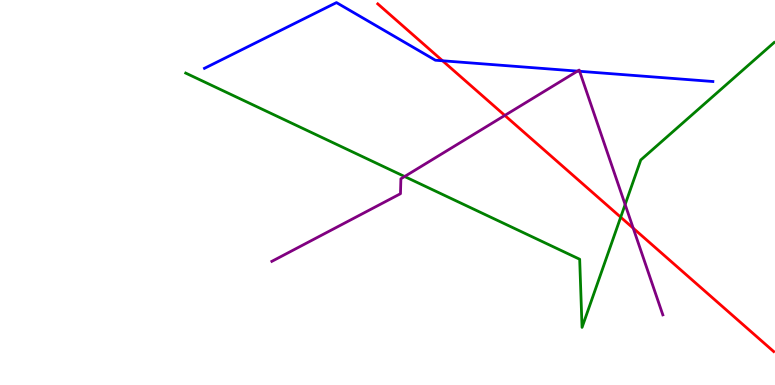[{'lines': ['blue', 'red'], 'intersections': [{'x': 5.71, 'y': 8.42}]}, {'lines': ['green', 'red'], 'intersections': [{'x': 8.01, 'y': 4.36}]}, {'lines': ['purple', 'red'], 'intersections': [{'x': 6.51, 'y': 7.0}, {'x': 8.17, 'y': 4.07}]}, {'lines': ['blue', 'green'], 'intersections': []}, {'lines': ['blue', 'purple'], 'intersections': [{'x': 7.45, 'y': 8.15}, {'x': 7.48, 'y': 8.15}]}, {'lines': ['green', 'purple'], 'intersections': [{'x': 5.22, 'y': 5.42}, {'x': 8.07, 'y': 4.69}]}]